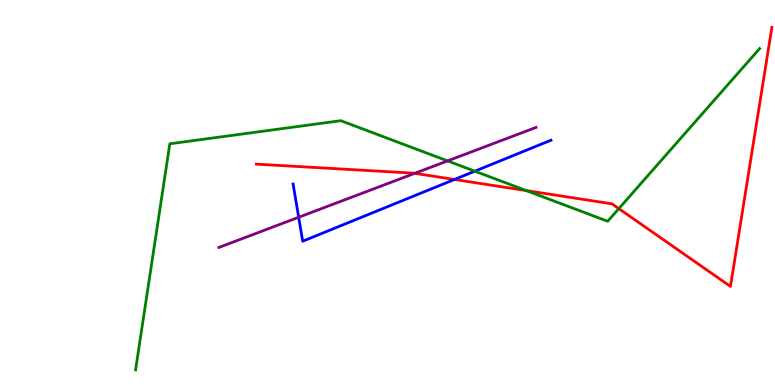[{'lines': ['blue', 'red'], 'intersections': [{'x': 5.86, 'y': 5.34}]}, {'lines': ['green', 'red'], 'intersections': [{'x': 6.79, 'y': 5.05}, {'x': 7.98, 'y': 4.58}]}, {'lines': ['purple', 'red'], 'intersections': [{'x': 5.35, 'y': 5.5}]}, {'lines': ['blue', 'green'], 'intersections': [{'x': 6.13, 'y': 5.55}]}, {'lines': ['blue', 'purple'], 'intersections': [{'x': 3.85, 'y': 4.36}]}, {'lines': ['green', 'purple'], 'intersections': [{'x': 5.77, 'y': 5.82}]}]